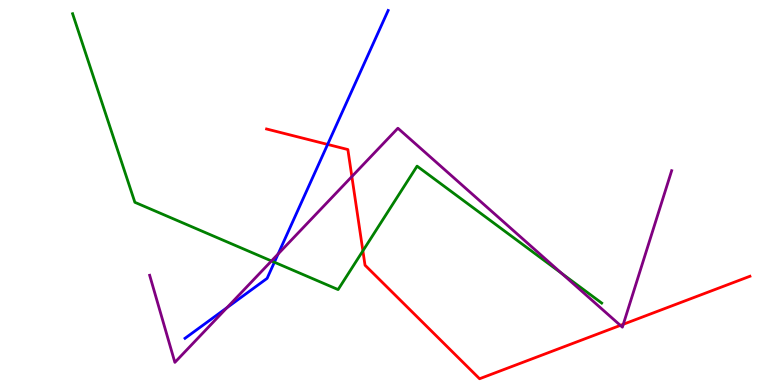[{'lines': ['blue', 'red'], 'intersections': [{'x': 4.23, 'y': 6.25}]}, {'lines': ['green', 'red'], 'intersections': [{'x': 4.68, 'y': 3.48}]}, {'lines': ['purple', 'red'], 'intersections': [{'x': 4.54, 'y': 5.41}, {'x': 8.0, 'y': 1.55}, {'x': 8.04, 'y': 1.58}]}, {'lines': ['blue', 'green'], 'intersections': [{'x': 3.54, 'y': 3.19}]}, {'lines': ['blue', 'purple'], 'intersections': [{'x': 2.93, 'y': 2.01}, {'x': 3.59, 'y': 3.4}]}, {'lines': ['green', 'purple'], 'intersections': [{'x': 3.5, 'y': 3.22}, {'x': 7.25, 'y': 2.9}]}]